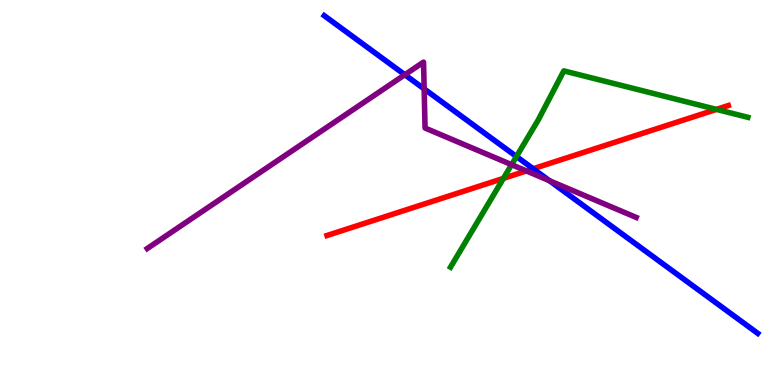[{'lines': ['blue', 'red'], 'intersections': [{'x': 6.88, 'y': 5.62}]}, {'lines': ['green', 'red'], 'intersections': [{'x': 6.5, 'y': 5.37}, {'x': 9.24, 'y': 7.16}]}, {'lines': ['purple', 'red'], 'intersections': [{'x': 6.79, 'y': 5.56}]}, {'lines': ['blue', 'green'], 'intersections': [{'x': 6.66, 'y': 5.93}]}, {'lines': ['blue', 'purple'], 'intersections': [{'x': 5.22, 'y': 8.06}, {'x': 5.47, 'y': 7.69}, {'x': 7.09, 'y': 5.31}]}, {'lines': ['green', 'purple'], 'intersections': [{'x': 6.6, 'y': 5.72}]}]